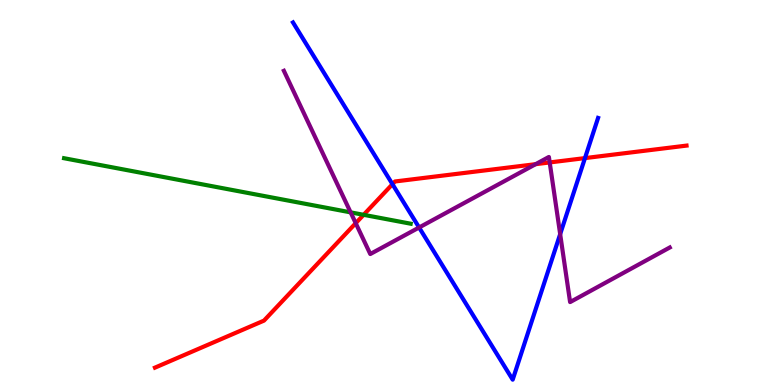[{'lines': ['blue', 'red'], 'intersections': [{'x': 5.06, 'y': 5.22}, {'x': 7.55, 'y': 5.89}]}, {'lines': ['green', 'red'], 'intersections': [{'x': 4.69, 'y': 4.42}]}, {'lines': ['purple', 'red'], 'intersections': [{'x': 4.59, 'y': 4.2}, {'x': 6.91, 'y': 5.74}, {'x': 7.09, 'y': 5.78}]}, {'lines': ['blue', 'green'], 'intersections': []}, {'lines': ['blue', 'purple'], 'intersections': [{'x': 5.41, 'y': 4.09}, {'x': 7.23, 'y': 3.92}]}, {'lines': ['green', 'purple'], 'intersections': [{'x': 4.52, 'y': 4.48}]}]